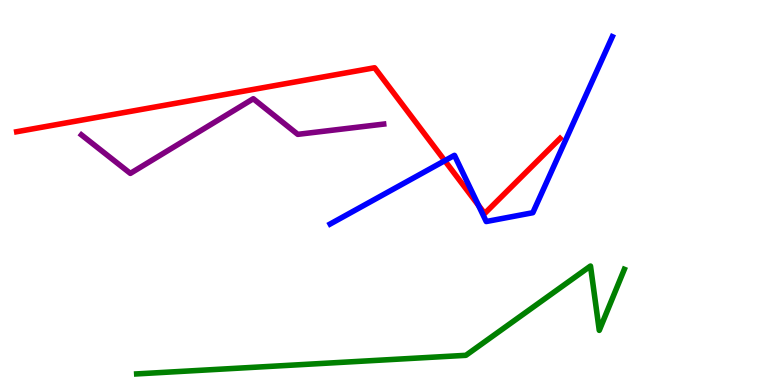[{'lines': ['blue', 'red'], 'intersections': [{'x': 5.74, 'y': 5.83}, {'x': 6.17, 'y': 4.67}]}, {'lines': ['green', 'red'], 'intersections': []}, {'lines': ['purple', 'red'], 'intersections': []}, {'lines': ['blue', 'green'], 'intersections': []}, {'lines': ['blue', 'purple'], 'intersections': []}, {'lines': ['green', 'purple'], 'intersections': []}]